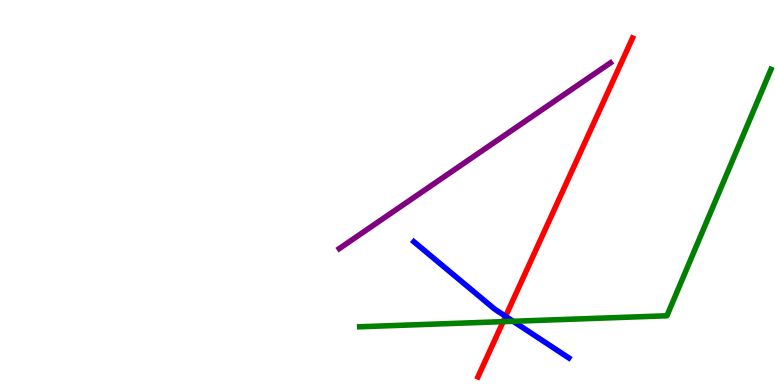[{'lines': ['blue', 'red'], 'intersections': [{'x': 6.52, 'y': 1.78}]}, {'lines': ['green', 'red'], 'intersections': [{'x': 6.49, 'y': 1.65}]}, {'lines': ['purple', 'red'], 'intersections': []}, {'lines': ['blue', 'green'], 'intersections': [{'x': 6.62, 'y': 1.66}]}, {'lines': ['blue', 'purple'], 'intersections': []}, {'lines': ['green', 'purple'], 'intersections': []}]